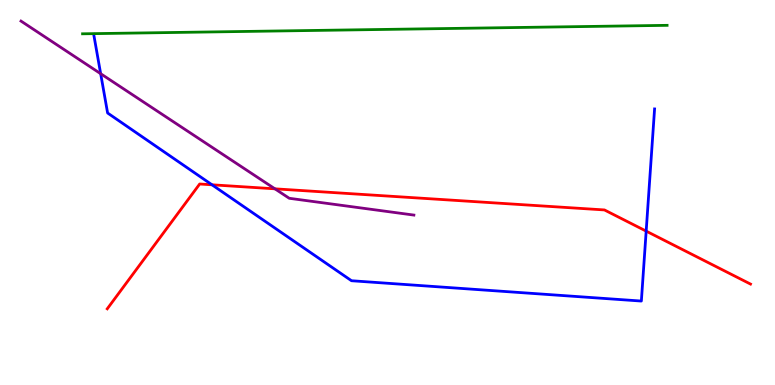[{'lines': ['blue', 'red'], 'intersections': [{'x': 2.74, 'y': 5.2}, {'x': 8.34, 'y': 4.0}]}, {'lines': ['green', 'red'], 'intersections': []}, {'lines': ['purple', 'red'], 'intersections': [{'x': 3.55, 'y': 5.1}]}, {'lines': ['blue', 'green'], 'intersections': []}, {'lines': ['blue', 'purple'], 'intersections': [{'x': 1.3, 'y': 8.09}]}, {'lines': ['green', 'purple'], 'intersections': []}]